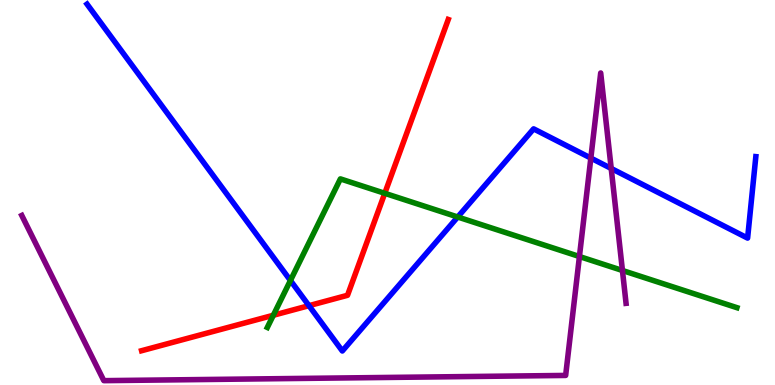[{'lines': ['blue', 'red'], 'intersections': [{'x': 3.99, 'y': 2.06}]}, {'lines': ['green', 'red'], 'intersections': [{'x': 3.53, 'y': 1.81}, {'x': 4.96, 'y': 4.98}]}, {'lines': ['purple', 'red'], 'intersections': []}, {'lines': ['blue', 'green'], 'intersections': [{'x': 3.75, 'y': 2.71}, {'x': 5.91, 'y': 4.36}]}, {'lines': ['blue', 'purple'], 'intersections': [{'x': 7.62, 'y': 5.89}, {'x': 7.89, 'y': 5.62}]}, {'lines': ['green', 'purple'], 'intersections': [{'x': 7.48, 'y': 3.34}, {'x': 8.03, 'y': 2.97}]}]